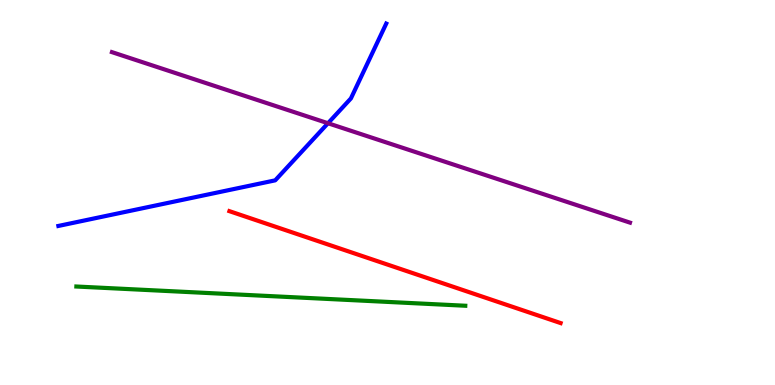[{'lines': ['blue', 'red'], 'intersections': []}, {'lines': ['green', 'red'], 'intersections': []}, {'lines': ['purple', 'red'], 'intersections': []}, {'lines': ['blue', 'green'], 'intersections': []}, {'lines': ['blue', 'purple'], 'intersections': [{'x': 4.23, 'y': 6.8}]}, {'lines': ['green', 'purple'], 'intersections': []}]